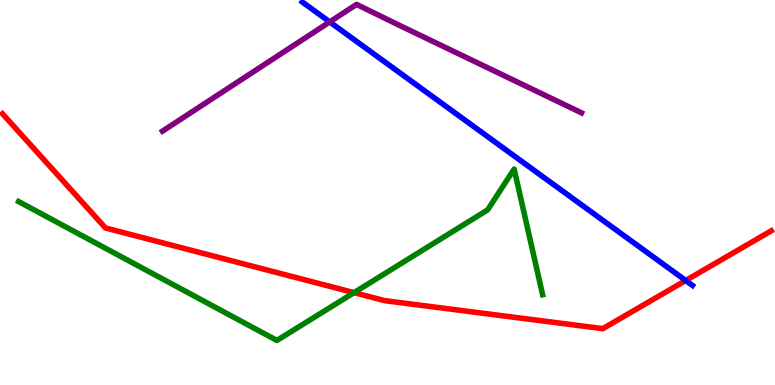[{'lines': ['blue', 'red'], 'intersections': [{'x': 8.85, 'y': 2.71}]}, {'lines': ['green', 'red'], 'intersections': [{'x': 4.57, 'y': 2.4}]}, {'lines': ['purple', 'red'], 'intersections': []}, {'lines': ['blue', 'green'], 'intersections': []}, {'lines': ['blue', 'purple'], 'intersections': [{'x': 4.25, 'y': 9.43}]}, {'lines': ['green', 'purple'], 'intersections': []}]